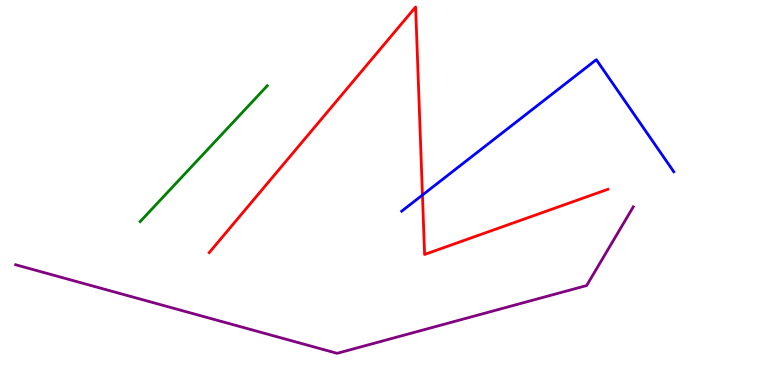[{'lines': ['blue', 'red'], 'intersections': [{'x': 5.45, 'y': 4.93}]}, {'lines': ['green', 'red'], 'intersections': []}, {'lines': ['purple', 'red'], 'intersections': []}, {'lines': ['blue', 'green'], 'intersections': []}, {'lines': ['blue', 'purple'], 'intersections': []}, {'lines': ['green', 'purple'], 'intersections': []}]